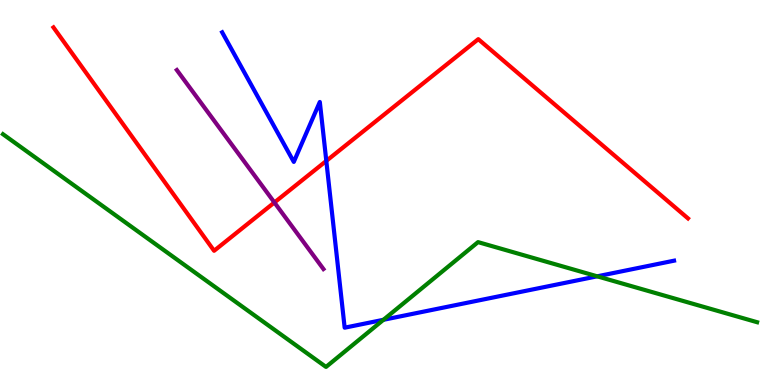[{'lines': ['blue', 'red'], 'intersections': [{'x': 4.21, 'y': 5.82}]}, {'lines': ['green', 'red'], 'intersections': []}, {'lines': ['purple', 'red'], 'intersections': [{'x': 3.54, 'y': 4.74}]}, {'lines': ['blue', 'green'], 'intersections': [{'x': 4.95, 'y': 1.69}, {'x': 7.71, 'y': 2.82}]}, {'lines': ['blue', 'purple'], 'intersections': []}, {'lines': ['green', 'purple'], 'intersections': []}]